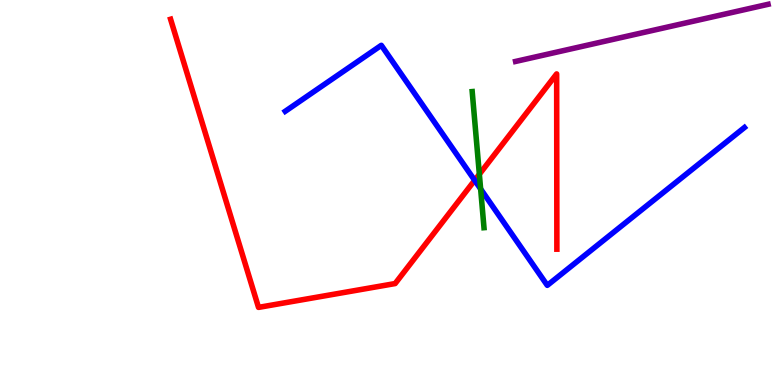[{'lines': ['blue', 'red'], 'intersections': [{'x': 6.12, 'y': 5.32}]}, {'lines': ['green', 'red'], 'intersections': [{'x': 6.19, 'y': 5.47}]}, {'lines': ['purple', 'red'], 'intersections': []}, {'lines': ['blue', 'green'], 'intersections': [{'x': 6.2, 'y': 5.09}]}, {'lines': ['blue', 'purple'], 'intersections': []}, {'lines': ['green', 'purple'], 'intersections': []}]